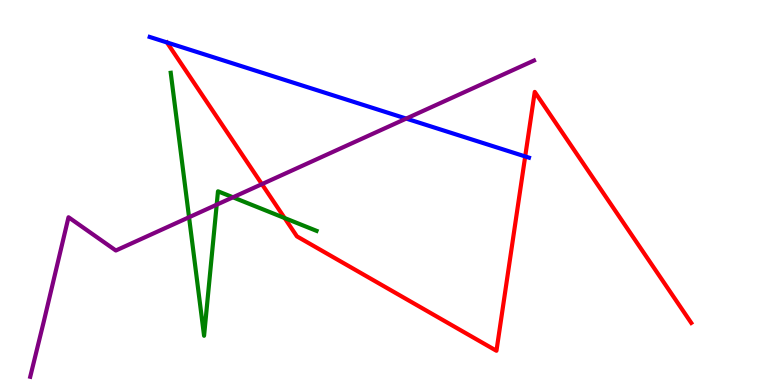[{'lines': ['blue', 'red'], 'intersections': [{'x': 6.78, 'y': 5.94}]}, {'lines': ['green', 'red'], 'intersections': [{'x': 3.67, 'y': 4.34}]}, {'lines': ['purple', 'red'], 'intersections': [{'x': 3.38, 'y': 5.22}]}, {'lines': ['blue', 'green'], 'intersections': []}, {'lines': ['blue', 'purple'], 'intersections': [{'x': 5.24, 'y': 6.92}]}, {'lines': ['green', 'purple'], 'intersections': [{'x': 2.44, 'y': 4.36}, {'x': 2.8, 'y': 4.68}, {'x': 3.01, 'y': 4.88}]}]